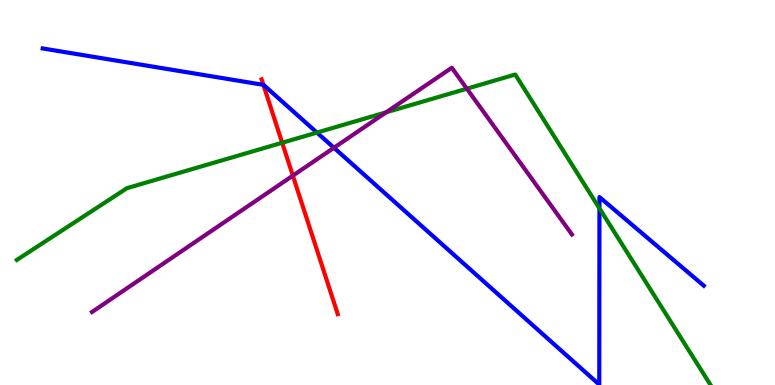[{'lines': ['blue', 'red'], 'intersections': [{'x': 3.4, 'y': 7.8}]}, {'lines': ['green', 'red'], 'intersections': [{'x': 3.64, 'y': 6.29}]}, {'lines': ['purple', 'red'], 'intersections': [{'x': 3.78, 'y': 5.44}]}, {'lines': ['blue', 'green'], 'intersections': [{'x': 4.09, 'y': 6.56}, {'x': 7.73, 'y': 4.59}]}, {'lines': ['blue', 'purple'], 'intersections': [{'x': 4.31, 'y': 6.16}]}, {'lines': ['green', 'purple'], 'intersections': [{'x': 4.98, 'y': 7.08}, {'x': 6.02, 'y': 7.7}]}]